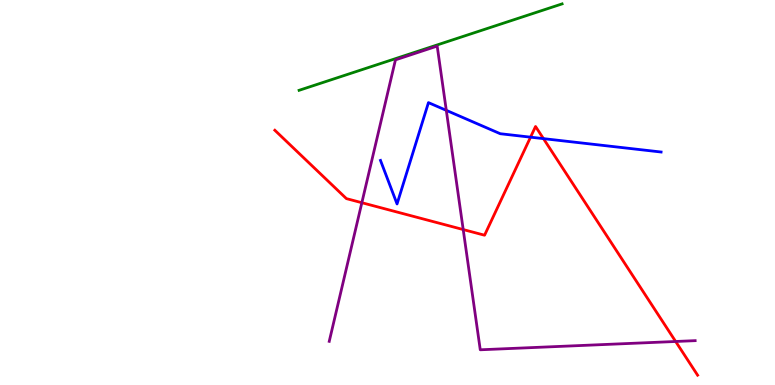[{'lines': ['blue', 'red'], 'intersections': [{'x': 6.85, 'y': 6.44}, {'x': 7.01, 'y': 6.4}]}, {'lines': ['green', 'red'], 'intersections': []}, {'lines': ['purple', 'red'], 'intersections': [{'x': 4.67, 'y': 4.73}, {'x': 5.98, 'y': 4.04}, {'x': 8.72, 'y': 1.13}]}, {'lines': ['blue', 'green'], 'intersections': []}, {'lines': ['blue', 'purple'], 'intersections': [{'x': 5.76, 'y': 7.13}]}, {'lines': ['green', 'purple'], 'intersections': []}]